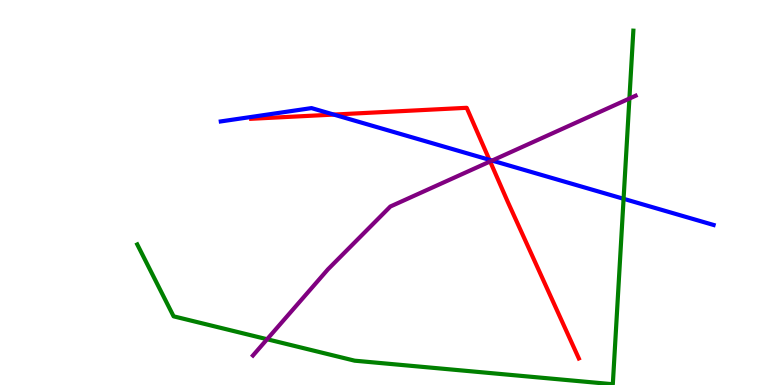[{'lines': ['blue', 'red'], 'intersections': [{'x': 4.31, 'y': 7.02}, {'x': 6.31, 'y': 5.85}]}, {'lines': ['green', 'red'], 'intersections': []}, {'lines': ['purple', 'red'], 'intersections': [{'x': 6.32, 'y': 5.81}]}, {'lines': ['blue', 'green'], 'intersections': [{'x': 8.05, 'y': 4.84}]}, {'lines': ['blue', 'purple'], 'intersections': [{'x': 6.35, 'y': 5.83}]}, {'lines': ['green', 'purple'], 'intersections': [{'x': 3.45, 'y': 1.19}, {'x': 8.12, 'y': 7.44}]}]